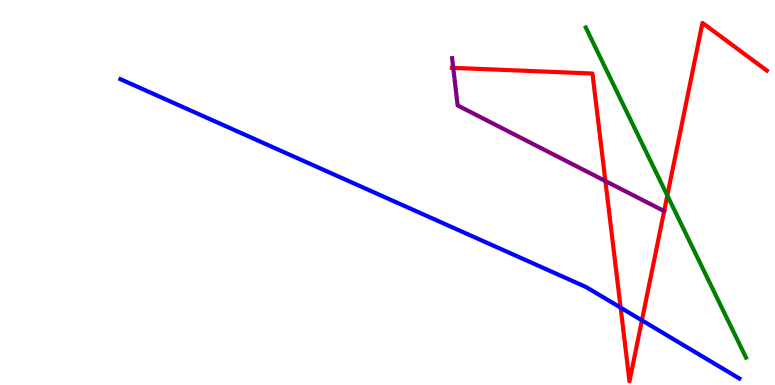[{'lines': ['blue', 'red'], 'intersections': [{'x': 8.01, 'y': 2.01}, {'x': 8.28, 'y': 1.68}]}, {'lines': ['green', 'red'], 'intersections': [{'x': 8.61, 'y': 4.92}]}, {'lines': ['purple', 'red'], 'intersections': [{'x': 5.85, 'y': 8.24}, {'x': 7.81, 'y': 5.3}]}, {'lines': ['blue', 'green'], 'intersections': []}, {'lines': ['blue', 'purple'], 'intersections': []}, {'lines': ['green', 'purple'], 'intersections': []}]